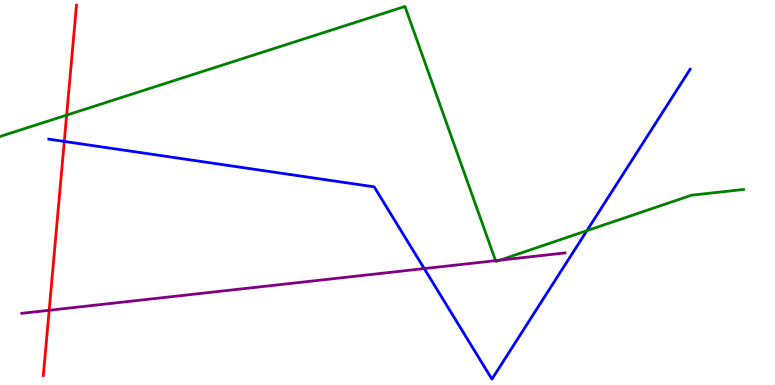[{'lines': ['blue', 'red'], 'intersections': [{'x': 0.829, 'y': 6.33}]}, {'lines': ['green', 'red'], 'intersections': [{'x': 0.86, 'y': 7.01}]}, {'lines': ['purple', 'red'], 'intersections': [{'x': 0.634, 'y': 1.94}]}, {'lines': ['blue', 'green'], 'intersections': [{'x': 7.57, 'y': 4.01}]}, {'lines': ['blue', 'purple'], 'intersections': [{'x': 5.47, 'y': 3.02}]}, {'lines': ['green', 'purple'], 'intersections': [{'x': 6.39, 'y': 3.23}, {'x': 6.45, 'y': 3.24}]}]